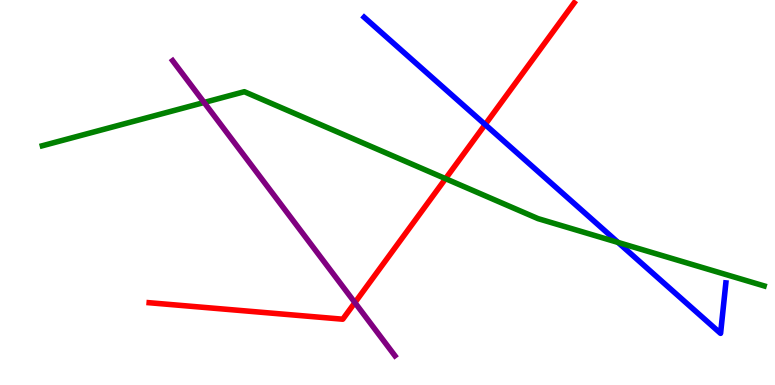[{'lines': ['blue', 'red'], 'intersections': [{'x': 6.26, 'y': 6.76}]}, {'lines': ['green', 'red'], 'intersections': [{'x': 5.75, 'y': 5.36}]}, {'lines': ['purple', 'red'], 'intersections': [{'x': 4.58, 'y': 2.14}]}, {'lines': ['blue', 'green'], 'intersections': [{'x': 7.97, 'y': 3.7}]}, {'lines': ['blue', 'purple'], 'intersections': []}, {'lines': ['green', 'purple'], 'intersections': [{'x': 2.63, 'y': 7.34}]}]